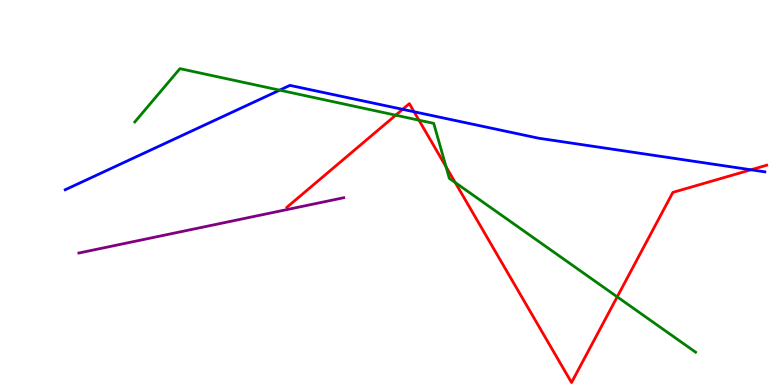[{'lines': ['blue', 'red'], 'intersections': [{'x': 5.2, 'y': 7.16}, {'x': 5.34, 'y': 7.1}, {'x': 9.69, 'y': 5.59}]}, {'lines': ['green', 'red'], 'intersections': [{'x': 5.11, 'y': 7.01}, {'x': 5.41, 'y': 6.88}, {'x': 5.76, 'y': 5.67}, {'x': 5.87, 'y': 5.26}, {'x': 7.96, 'y': 2.29}]}, {'lines': ['purple', 'red'], 'intersections': []}, {'lines': ['blue', 'green'], 'intersections': [{'x': 3.61, 'y': 7.66}]}, {'lines': ['blue', 'purple'], 'intersections': []}, {'lines': ['green', 'purple'], 'intersections': []}]